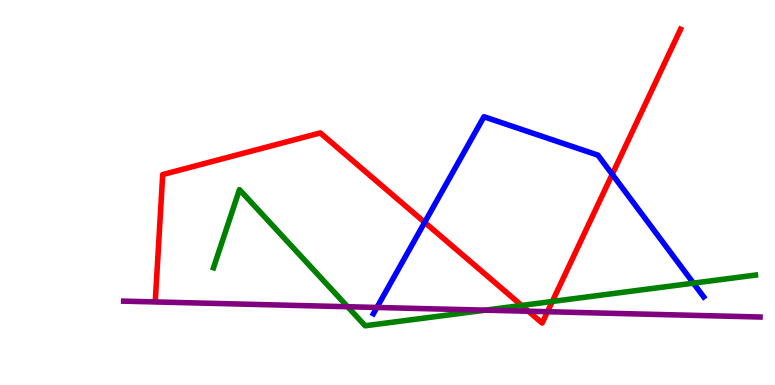[{'lines': ['blue', 'red'], 'intersections': [{'x': 5.48, 'y': 4.22}, {'x': 7.9, 'y': 5.47}]}, {'lines': ['green', 'red'], 'intersections': [{'x': 6.73, 'y': 2.07}, {'x': 7.13, 'y': 2.17}]}, {'lines': ['purple', 'red'], 'intersections': [{'x': 6.82, 'y': 1.92}, {'x': 7.06, 'y': 1.9}]}, {'lines': ['blue', 'green'], 'intersections': [{'x': 8.95, 'y': 2.65}]}, {'lines': ['blue', 'purple'], 'intersections': [{'x': 4.86, 'y': 2.01}]}, {'lines': ['green', 'purple'], 'intersections': [{'x': 4.49, 'y': 2.03}, {'x': 6.26, 'y': 1.94}]}]